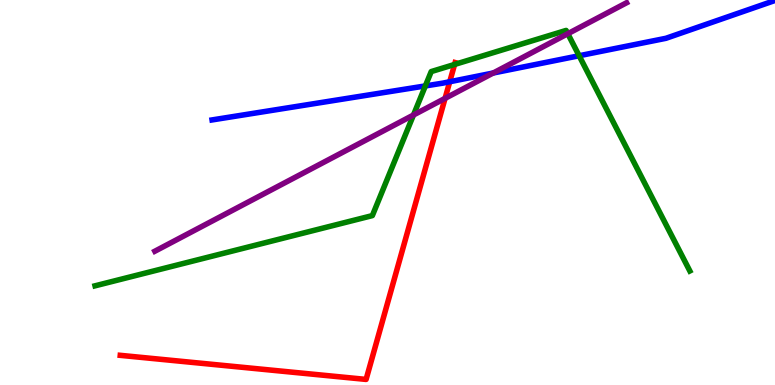[{'lines': ['blue', 'red'], 'intersections': [{'x': 5.8, 'y': 7.88}]}, {'lines': ['green', 'red'], 'intersections': [{'x': 5.87, 'y': 8.33}]}, {'lines': ['purple', 'red'], 'intersections': [{'x': 5.74, 'y': 7.45}]}, {'lines': ['blue', 'green'], 'intersections': [{'x': 5.49, 'y': 7.77}, {'x': 7.47, 'y': 8.55}]}, {'lines': ['blue', 'purple'], 'intersections': [{'x': 6.36, 'y': 8.1}]}, {'lines': ['green', 'purple'], 'intersections': [{'x': 5.34, 'y': 7.01}, {'x': 7.33, 'y': 9.12}]}]